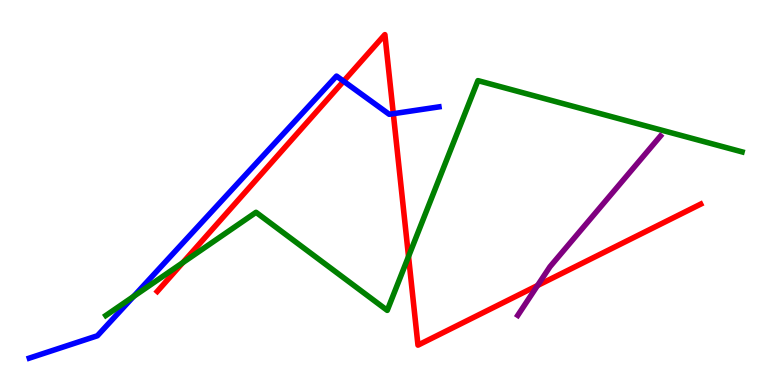[{'lines': ['blue', 'red'], 'intersections': [{'x': 4.43, 'y': 7.89}, {'x': 5.08, 'y': 7.05}]}, {'lines': ['green', 'red'], 'intersections': [{'x': 2.36, 'y': 3.18}, {'x': 5.27, 'y': 3.34}]}, {'lines': ['purple', 'red'], 'intersections': [{'x': 6.94, 'y': 2.58}]}, {'lines': ['blue', 'green'], 'intersections': [{'x': 1.72, 'y': 2.3}]}, {'lines': ['blue', 'purple'], 'intersections': []}, {'lines': ['green', 'purple'], 'intersections': []}]